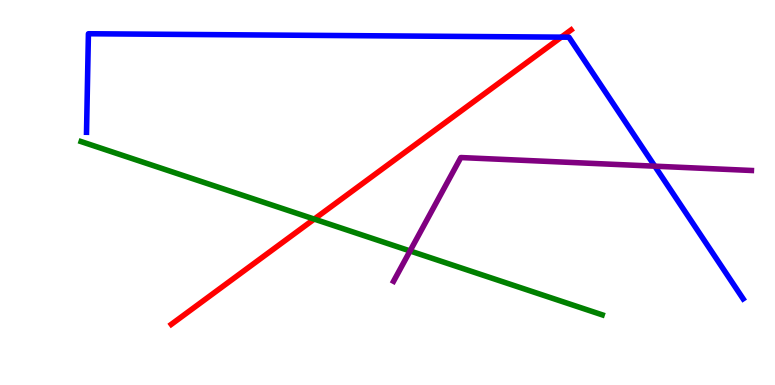[{'lines': ['blue', 'red'], 'intersections': [{'x': 7.24, 'y': 9.04}]}, {'lines': ['green', 'red'], 'intersections': [{'x': 4.05, 'y': 4.31}]}, {'lines': ['purple', 'red'], 'intersections': []}, {'lines': ['blue', 'green'], 'intersections': []}, {'lines': ['blue', 'purple'], 'intersections': [{'x': 8.45, 'y': 5.68}]}, {'lines': ['green', 'purple'], 'intersections': [{'x': 5.29, 'y': 3.48}]}]